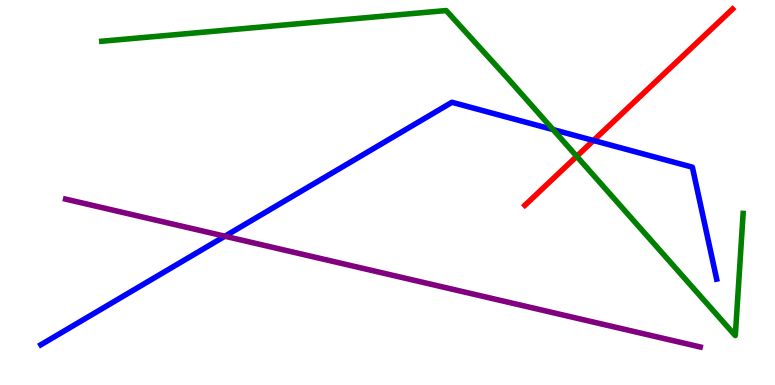[{'lines': ['blue', 'red'], 'intersections': [{'x': 7.66, 'y': 6.35}]}, {'lines': ['green', 'red'], 'intersections': [{'x': 7.44, 'y': 5.94}]}, {'lines': ['purple', 'red'], 'intersections': []}, {'lines': ['blue', 'green'], 'intersections': [{'x': 7.14, 'y': 6.63}]}, {'lines': ['blue', 'purple'], 'intersections': [{'x': 2.9, 'y': 3.86}]}, {'lines': ['green', 'purple'], 'intersections': []}]